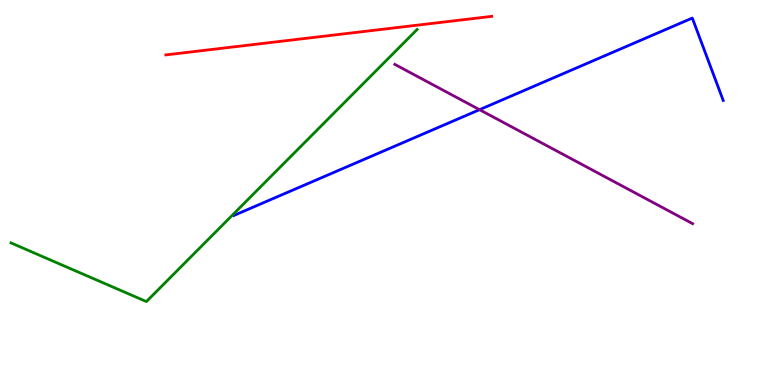[{'lines': ['blue', 'red'], 'intersections': []}, {'lines': ['green', 'red'], 'intersections': []}, {'lines': ['purple', 'red'], 'intersections': []}, {'lines': ['blue', 'green'], 'intersections': []}, {'lines': ['blue', 'purple'], 'intersections': [{'x': 6.19, 'y': 7.15}]}, {'lines': ['green', 'purple'], 'intersections': []}]